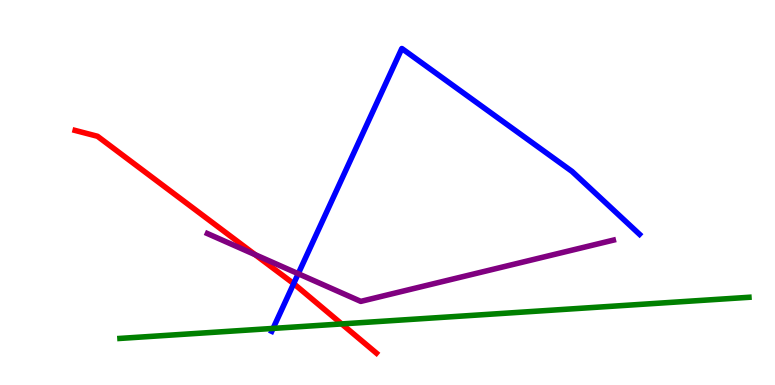[{'lines': ['blue', 'red'], 'intersections': [{'x': 3.79, 'y': 2.63}]}, {'lines': ['green', 'red'], 'intersections': [{'x': 4.41, 'y': 1.59}]}, {'lines': ['purple', 'red'], 'intersections': [{'x': 3.29, 'y': 3.39}]}, {'lines': ['blue', 'green'], 'intersections': [{'x': 3.52, 'y': 1.47}]}, {'lines': ['blue', 'purple'], 'intersections': [{'x': 3.85, 'y': 2.89}]}, {'lines': ['green', 'purple'], 'intersections': []}]